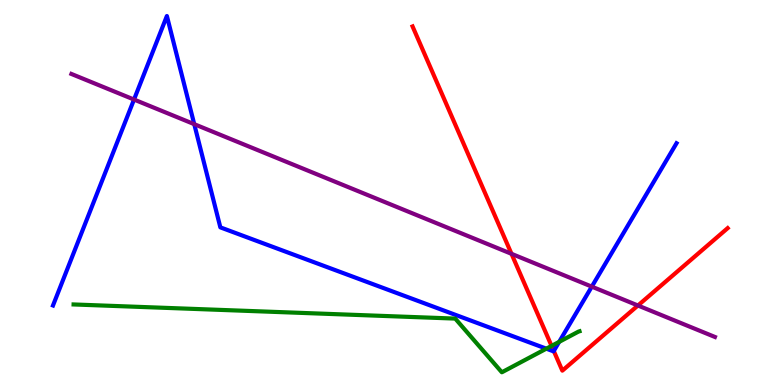[{'lines': ['blue', 'red'], 'intersections': [{'x': 7.15, 'y': 0.884}]}, {'lines': ['green', 'red'], 'intersections': [{'x': 7.12, 'y': 1.02}]}, {'lines': ['purple', 'red'], 'intersections': [{'x': 6.6, 'y': 3.41}, {'x': 8.23, 'y': 2.07}]}, {'lines': ['blue', 'green'], 'intersections': [{'x': 7.05, 'y': 0.944}, {'x': 7.21, 'y': 1.12}]}, {'lines': ['blue', 'purple'], 'intersections': [{'x': 1.73, 'y': 7.41}, {'x': 2.51, 'y': 6.78}, {'x': 7.64, 'y': 2.55}]}, {'lines': ['green', 'purple'], 'intersections': []}]